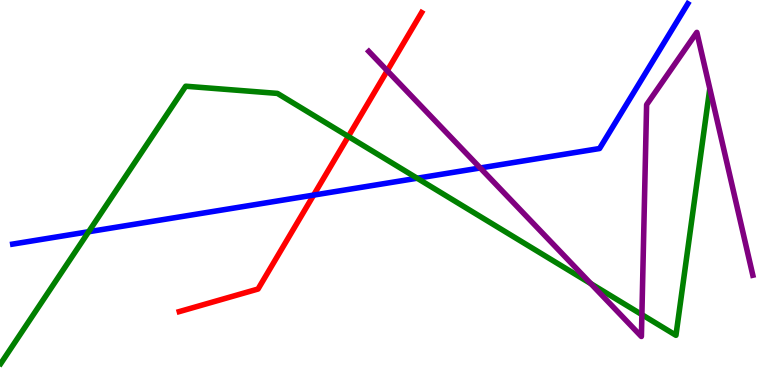[{'lines': ['blue', 'red'], 'intersections': [{'x': 4.05, 'y': 4.93}]}, {'lines': ['green', 'red'], 'intersections': [{'x': 4.49, 'y': 6.46}]}, {'lines': ['purple', 'red'], 'intersections': [{'x': 5.0, 'y': 8.16}]}, {'lines': ['blue', 'green'], 'intersections': [{'x': 1.14, 'y': 3.98}, {'x': 5.38, 'y': 5.37}]}, {'lines': ['blue', 'purple'], 'intersections': [{'x': 6.2, 'y': 5.64}]}, {'lines': ['green', 'purple'], 'intersections': [{'x': 7.62, 'y': 2.63}, {'x': 8.28, 'y': 1.83}]}]